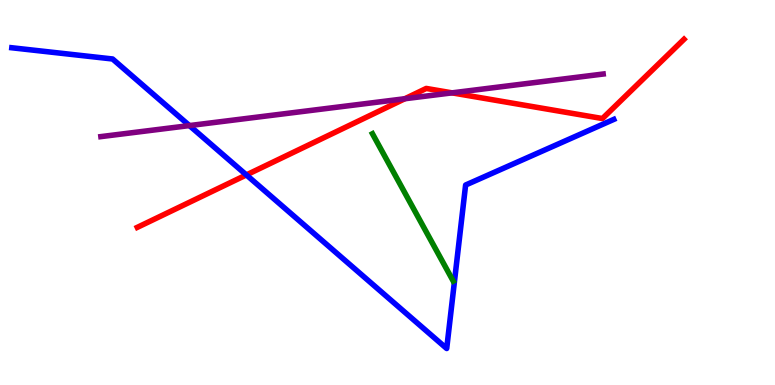[{'lines': ['blue', 'red'], 'intersections': [{'x': 3.18, 'y': 5.46}]}, {'lines': ['green', 'red'], 'intersections': []}, {'lines': ['purple', 'red'], 'intersections': [{'x': 5.22, 'y': 7.44}, {'x': 5.83, 'y': 7.59}]}, {'lines': ['blue', 'green'], 'intersections': []}, {'lines': ['blue', 'purple'], 'intersections': [{'x': 2.44, 'y': 6.74}]}, {'lines': ['green', 'purple'], 'intersections': []}]